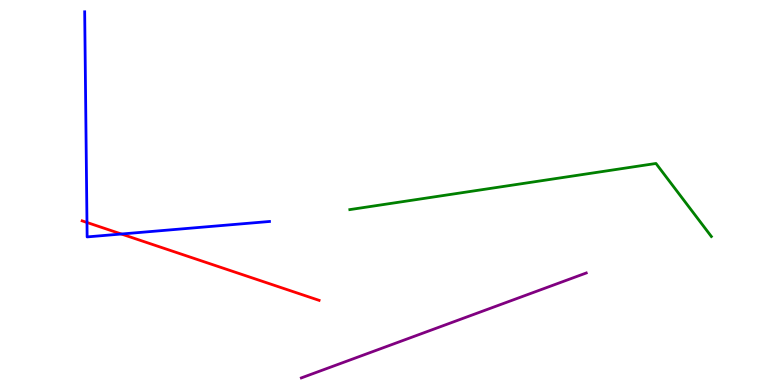[{'lines': ['blue', 'red'], 'intersections': [{'x': 1.12, 'y': 4.22}, {'x': 1.57, 'y': 3.92}]}, {'lines': ['green', 'red'], 'intersections': []}, {'lines': ['purple', 'red'], 'intersections': []}, {'lines': ['blue', 'green'], 'intersections': []}, {'lines': ['blue', 'purple'], 'intersections': []}, {'lines': ['green', 'purple'], 'intersections': []}]